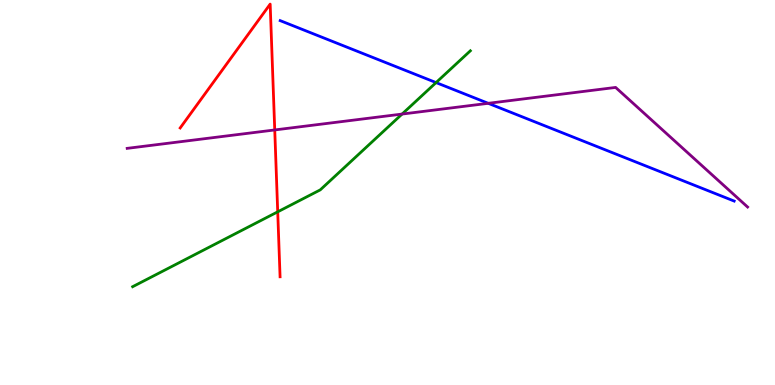[{'lines': ['blue', 'red'], 'intersections': []}, {'lines': ['green', 'red'], 'intersections': [{'x': 3.58, 'y': 4.5}]}, {'lines': ['purple', 'red'], 'intersections': [{'x': 3.55, 'y': 6.62}]}, {'lines': ['blue', 'green'], 'intersections': [{'x': 5.63, 'y': 7.86}]}, {'lines': ['blue', 'purple'], 'intersections': [{'x': 6.3, 'y': 7.32}]}, {'lines': ['green', 'purple'], 'intersections': [{'x': 5.19, 'y': 7.04}]}]